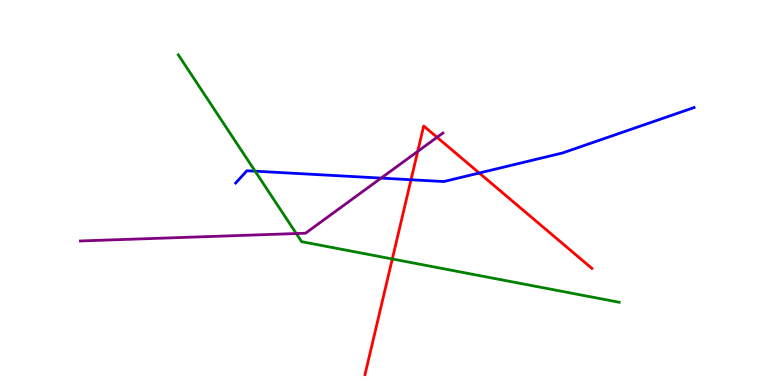[{'lines': ['blue', 'red'], 'intersections': [{'x': 5.3, 'y': 5.33}, {'x': 6.18, 'y': 5.51}]}, {'lines': ['green', 'red'], 'intersections': [{'x': 5.06, 'y': 3.27}]}, {'lines': ['purple', 'red'], 'intersections': [{'x': 5.39, 'y': 6.07}, {'x': 5.64, 'y': 6.43}]}, {'lines': ['blue', 'green'], 'intersections': [{'x': 3.29, 'y': 5.55}]}, {'lines': ['blue', 'purple'], 'intersections': [{'x': 4.92, 'y': 5.37}]}, {'lines': ['green', 'purple'], 'intersections': [{'x': 3.82, 'y': 3.93}]}]